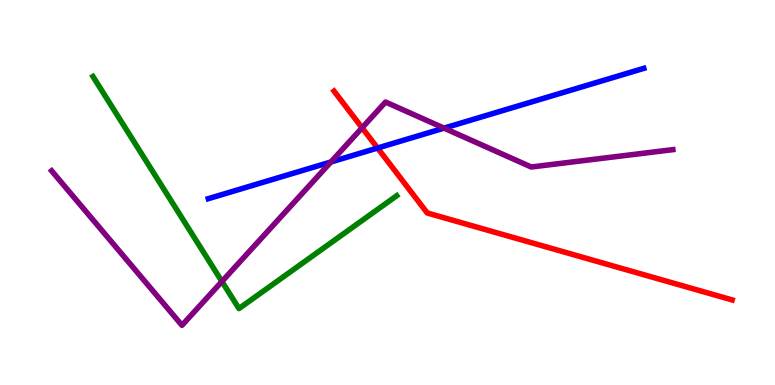[{'lines': ['blue', 'red'], 'intersections': [{'x': 4.87, 'y': 6.16}]}, {'lines': ['green', 'red'], 'intersections': []}, {'lines': ['purple', 'red'], 'intersections': [{'x': 4.67, 'y': 6.68}]}, {'lines': ['blue', 'green'], 'intersections': []}, {'lines': ['blue', 'purple'], 'intersections': [{'x': 4.27, 'y': 5.79}, {'x': 5.73, 'y': 6.67}]}, {'lines': ['green', 'purple'], 'intersections': [{'x': 2.86, 'y': 2.69}]}]